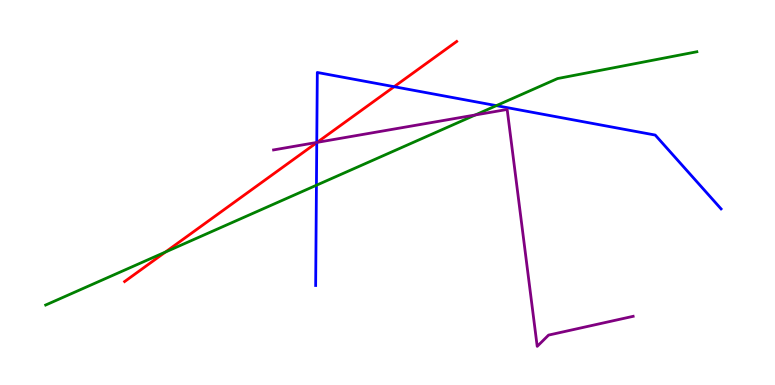[{'lines': ['blue', 'red'], 'intersections': [{'x': 4.09, 'y': 6.3}, {'x': 5.09, 'y': 7.75}]}, {'lines': ['green', 'red'], 'intersections': [{'x': 2.13, 'y': 3.45}]}, {'lines': ['purple', 'red'], 'intersections': [{'x': 4.09, 'y': 6.3}]}, {'lines': ['blue', 'green'], 'intersections': [{'x': 4.08, 'y': 5.19}, {'x': 6.4, 'y': 7.26}]}, {'lines': ['blue', 'purple'], 'intersections': [{'x': 4.09, 'y': 6.3}]}, {'lines': ['green', 'purple'], 'intersections': [{'x': 6.13, 'y': 7.01}]}]